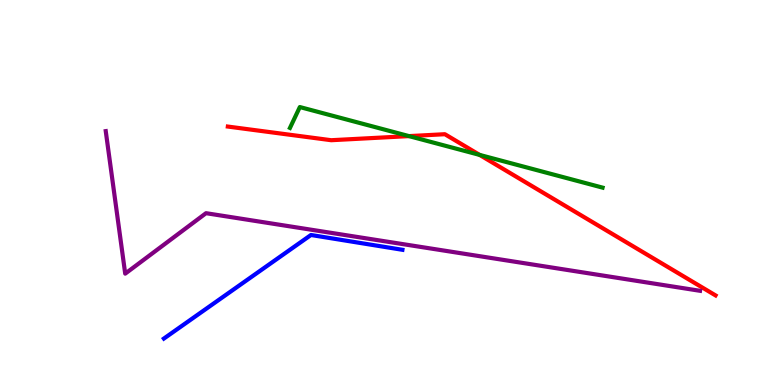[{'lines': ['blue', 'red'], 'intersections': []}, {'lines': ['green', 'red'], 'intersections': [{'x': 5.28, 'y': 6.46}, {'x': 6.19, 'y': 5.98}]}, {'lines': ['purple', 'red'], 'intersections': []}, {'lines': ['blue', 'green'], 'intersections': []}, {'lines': ['blue', 'purple'], 'intersections': []}, {'lines': ['green', 'purple'], 'intersections': []}]